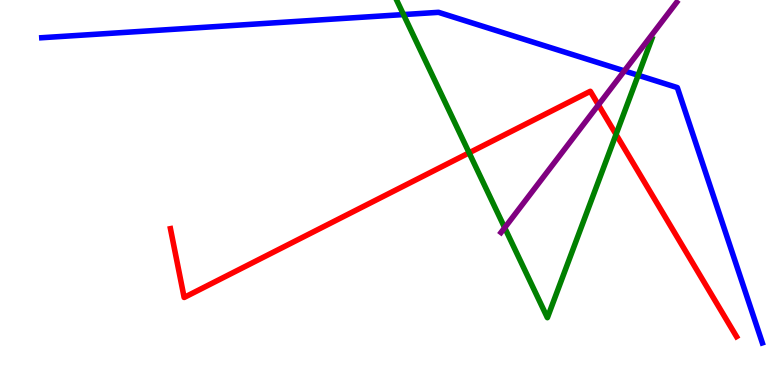[{'lines': ['blue', 'red'], 'intersections': []}, {'lines': ['green', 'red'], 'intersections': [{'x': 6.05, 'y': 6.03}, {'x': 7.95, 'y': 6.51}]}, {'lines': ['purple', 'red'], 'intersections': [{'x': 7.72, 'y': 7.28}]}, {'lines': ['blue', 'green'], 'intersections': [{'x': 5.21, 'y': 9.62}, {'x': 8.23, 'y': 8.05}]}, {'lines': ['blue', 'purple'], 'intersections': [{'x': 8.06, 'y': 8.16}]}, {'lines': ['green', 'purple'], 'intersections': [{'x': 6.51, 'y': 4.09}]}]